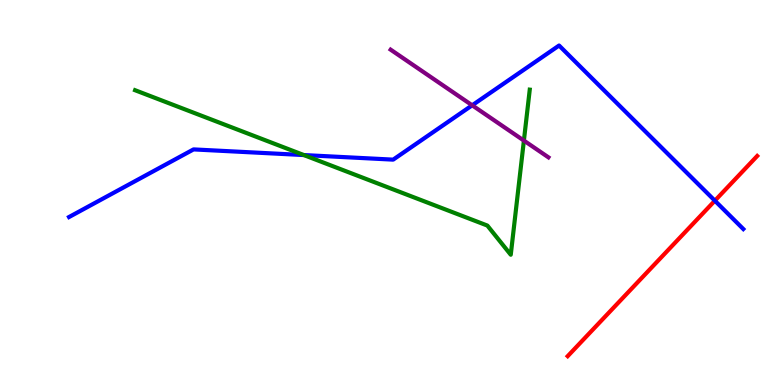[{'lines': ['blue', 'red'], 'intersections': [{'x': 9.22, 'y': 4.79}]}, {'lines': ['green', 'red'], 'intersections': []}, {'lines': ['purple', 'red'], 'intersections': []}, {'lines': ['blue', 'green'], 'intersections': [{'x': 3.92, 'y': 5.97}]}, {'lines': ['blue', 'purple'], 'intersections': [{'x': 6.09, 'y': 7.27}]}, {'lines': ['green', 'purple'], 'intersections': [{'x': 6.76, 'y': 6.35}]}]